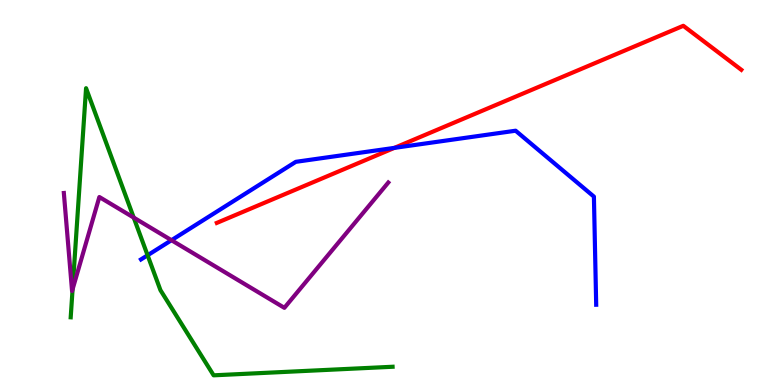[{'lines': ['blue', 'red'], 'intersections': [{'x': 5.09, 'y': 6.16}]}, {'lines': ['green', 'red'], 'intersections': []}, {'lines': ['purple', 'red'], 'intersections': []}, {'lines': ['blue', 'green'], 'intersections': [{'x': 1.9, 'y': 3.37}]}, {'lines': ['blue', 'purple'], 'intersections': [{'x': 2.21, 'y': 3.76}]}, {'lines': ['green', 'purple'], 'intersections': [{'x': 0.937, 'y': 2.49}, {'x': 1.73, 'y': 4.35}]}]